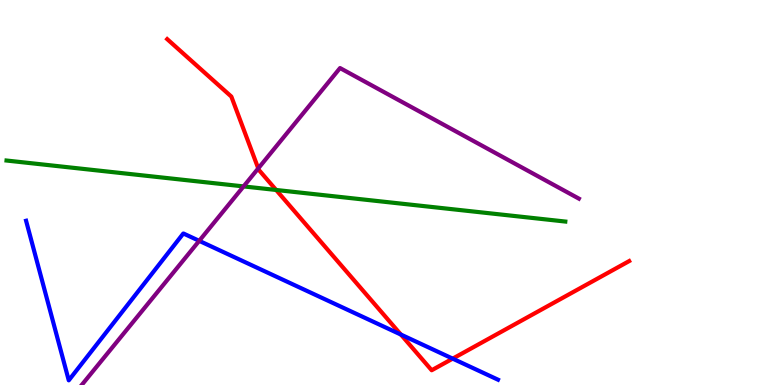[{'lines': ['blue', 'red'], 'intersections': [{'x': 5.17, 'y': 1.31}, {'x': 5.84, 'y': 0.685}]}, {'lines': ['green', 'red'], 'intersections': [{'x': 3.56, 'y': 5.07}]}, {'lines': ['purple', 'red'], 'intersections': [{'x': 3.33, 'y': 5.63}]}, {'lines': ['blue', 'green'], 'intersections': []}, {'lines': ['blue', 'purple'], 'intersections': [{'x': 2.57, 'y': 3.74}]}, {'lines': ['green', 'purple'], 'intersections': [{'x': 3.14, 'y': 5.16}]}]